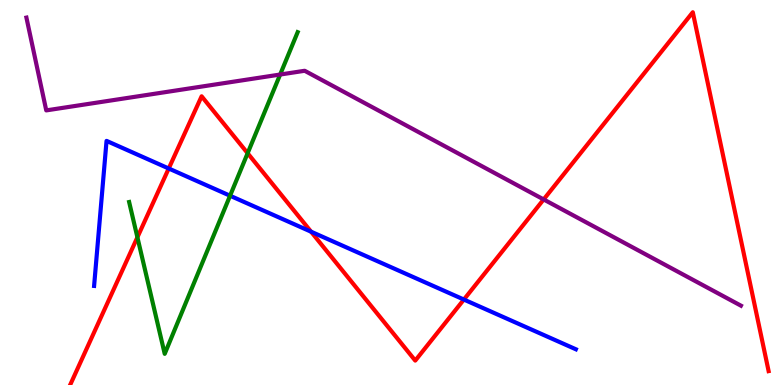[{'lines': ['blue', 'red'], 'intersections': [{'x': 2.18, 'y': 5.62}, {'x': 4.01, 'y': 3.98}, {'x': 5.99, 'y': 2.22}]}, {'lines': ['green', 'red'], 'intersections': [{'x': 1.77, 'y': 3.84}, {'x': 3.2, 'y': 6.02}]}, {'lines': ['purple', 'red'], 'intersections': [{'x': 7.01, 'y': 4.82}]}, {'lines': ['blue', 'green'], 'intersections': [{'x': 2.97, 'y': 4.92}]}, {'lines': ['blue', 'purple'], 'intersections': []}, {'lines': ['green', 'purple'], 'intersections': [{'x': 3.61, 'y': 8.06}]}]